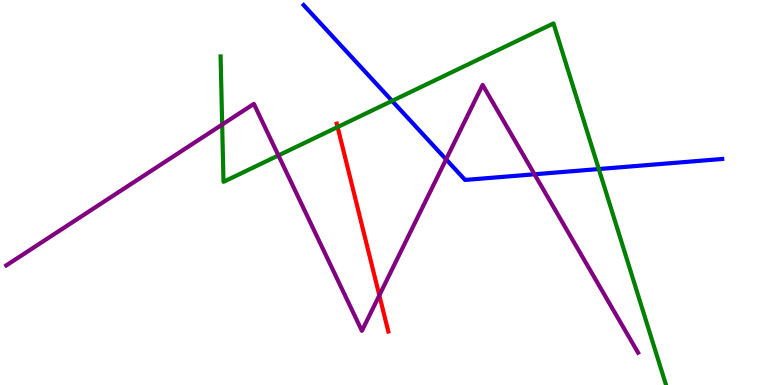[{'lines': ['blue', 'red'], 'intersections': []}, {'lines': ['green', 'red'], 'intersections': [{'x': 4.36, 'y': 6.7}]}, {'lines': ['purple', 'red'], 'intersections': [{'x': 4.89, 'y': 2.33}]}, {'lines': ['blue', 'green'], 'intersections': [{'x': 5.06, 'y': 7.38}, {'x': 7.73, 'y': 5.61}]}, {'lines': ['blue', 'purple'], 'intersections': [{'x': 5.76, 'y': 5.86}, {'x': 6.9, 'y': 5.47}]}, {'lines': ['green', 'purple'], 'intersections': [{'x': 2.87, 'y': 6.76}, {'x': 3.59, 'y': 5.96}]}]